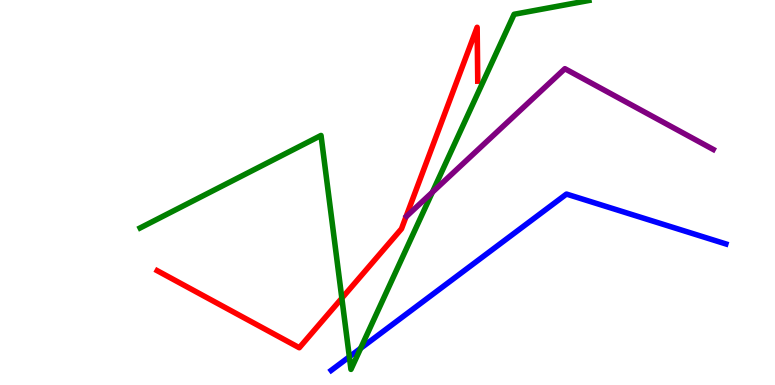[{'lines': ['blue', 'red'], 'intersections': []}, {'lines': ['green', 'red'], 'intersections': [{'x': 4.41, 'y': 2.25}]}, {'lines': ['purple', 'red'], 'intersections': []}, {'lines': ['blue', 'green'], 'intersections': [{'x': 4.51, 'y': 0.733}, {'x': 4.65, 'y': 0.953}]}, {'lines': ['blue', 'purple'], 'intersections': []}, {'lines': ['green', 'purple'], 'intersections': [{'x': 5.58, 'y': 5.01}]}]